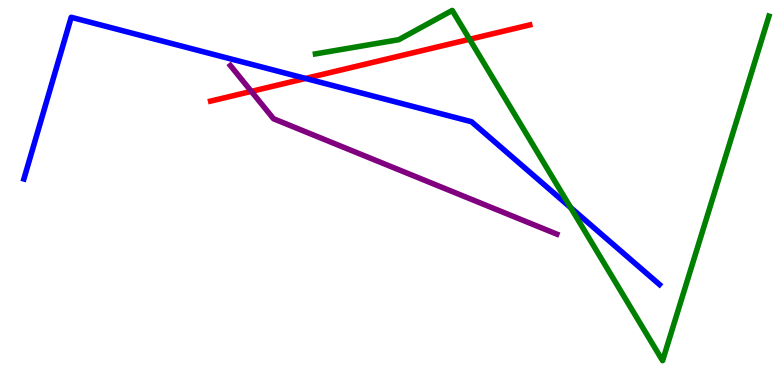[{'lines': ['blue', 'red'], 'intersections': [{'x': 3.94, 'y': 7.96}]}, {'lines': ['green', 'red'], 'intersections': [{'x': 6.06, 'y': 8.98}]}, {'lines': ['purple', 'red'], 'intersections': [{'x': 3.24, 'y': 7.63}]}, {'lines': ['blue', 'green'], 'intersections': [{'x': 7.36, 'y': 4.61}]}, {'lines': ['blue', 'purple'], 'intersections': []}, {'lines': ['green', 'purple'], 'intersections': []}]